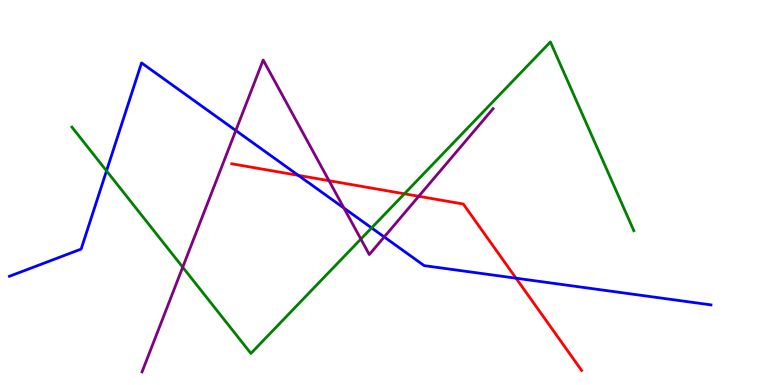[{'lines': ['blue', 'red'], 'intersections': [{'x': 3.85, 'y': 5.44}, {'x': 6.66, 'y': 2.77}]}, {'lines': ['green', 'red'], 'intersections': [{'x': 5.22, 'y': 4.97}]}, {'lines': ['purple', 'red'], 'intersections': [{'x': 4.25, 'y': 5.31}, {'x': 5.4, 'y': 4.9}]}, {'lines': ['blue', 'green'], 'intersections': [{'x': 1.37, 'y': 5.56}, {'x': 4.79, 'y': 4.08}]}, {'lines': ['blue', 'purple'], 'intersections': [{'x': 3.04, 'y': 6.61}, {'x': 4.44, 'y': 4.6}, {'x': 4.96, 'y': 3.85}]}, {'lines': ['green', 'purple'], 'intersections': [{'x': 2.36, 'y': 3.06}, {'x': 4.66, 'y': 3.79}]}]